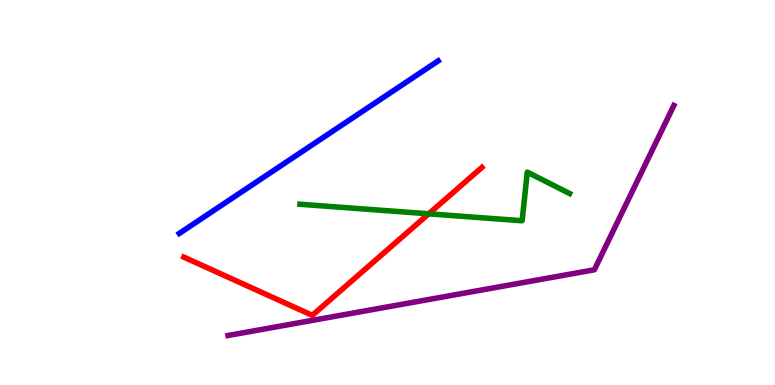[{'lines': ['blue', 'red'], 'intersections': []}, {'lines': ['green', 'red'], 'intersections': [{'x': 5.53, 'y': 4.45}]}, {'lines': ['purple', 'red'], 'intersections': []}, {'lines': ['blue', 'green'], 'intersections': []}, {'lines': ['blue', 'purple'], 'intersections': []}, {'lines': ['green', 'purple'], 'intersections': []}]